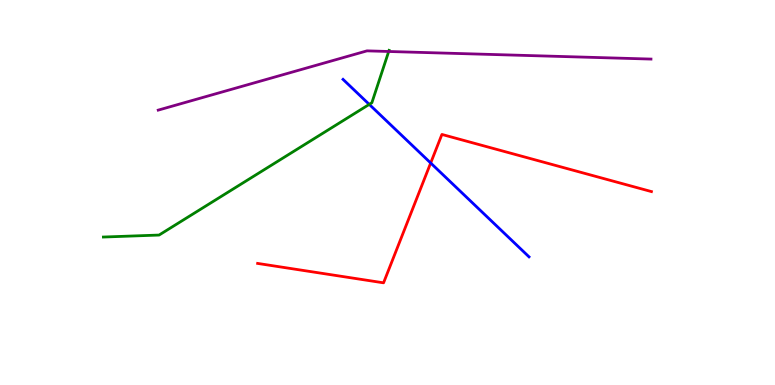[{'lines': ['blue', 'red'], 'intersections': [{'x': 5.56, 'y': 5.77}]}, {'lines': ['green', 'red'], 'intersections': []}, {'lines': ['purple', 'red'], 'intersections': []}, {'lines': ['blue', 'green'], 'intersections': [{'x': 4.76, 'y': 7.29}]}, {'lines': ['blue', 'purple'], 'intersections': []}, {'lines': ['green', 'purple'], 'intersections': [{'x': 5.02, 'y': 8.66}]}]